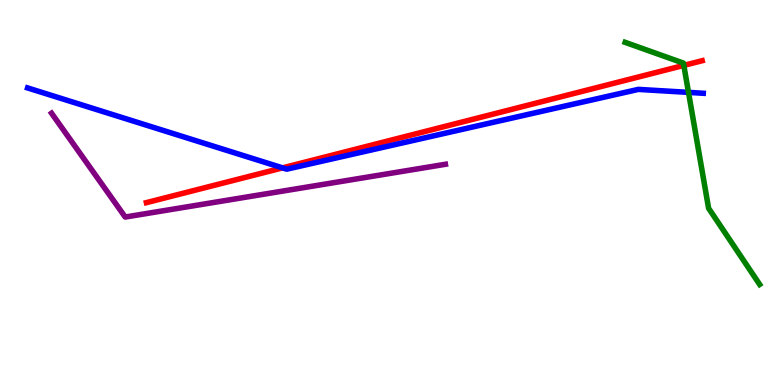[{'lines': ['blue', 'red'], 'intersections': [{'x': 3.65, 'y': 5.64}]}, {'lines': ['green', 'red'], 'intersections': [{'x': 8.82, 'y': 8.3}]}, {'lines': ['purple', 'red'], 'intersections': []}, {'lines': ['blue', 'green'], 'intersections': [{'x': 8.88, 'y': 7.6}]}, {'lines': ['blue', 'purple'], 'intersections': []}, {'lines': ['green', 'purple'], 'intersections': []}]